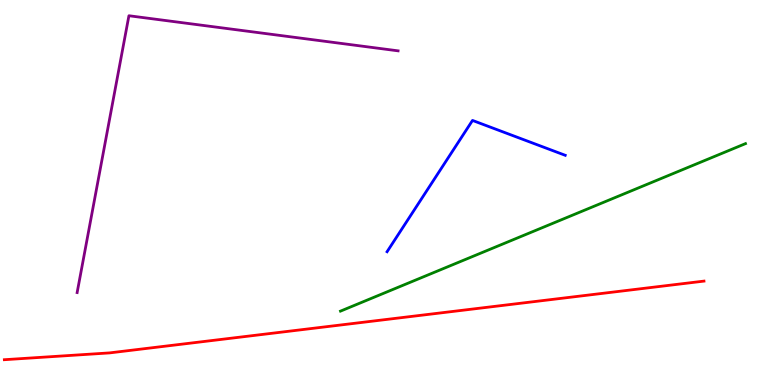[{'lines': ['blue', 'red'], 'intersections': []}, {'lines': ['green', 'red'], 'intersections': []}, {'lines': ['purple', 'red'], 'intersections': []}, {'lines': ['blue', 'green'], 'intersections': []}, {'lines': ['blue', 'purple'], 'intersections': []}, {'lines': ['green', 'purple'], 'intersections': []}]